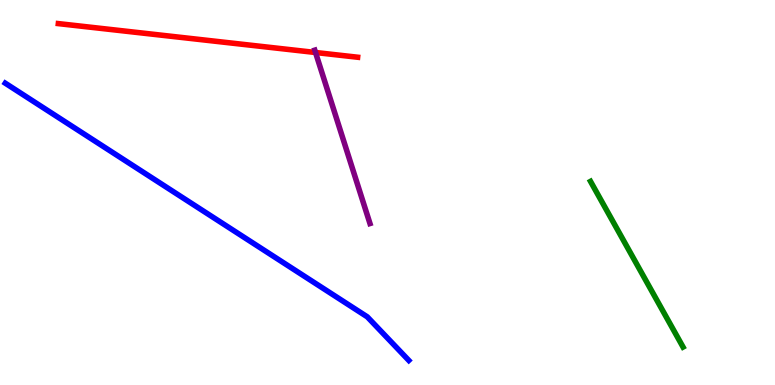[{'lines': ['blue', 'red'], 'intersections': []}, {'lines': ['green', 'red'], 'intersections': []}, {'lines': ['purple', 'red'], 'intersections': [{'x': 4.07, 'y': 8.64}]}, {'lines': ['blue', 'green'], 'intersections': []}, {'lines': ['blue', 'purple'], 'intersections': []}, {'lines': ['green', 'purple'], 'intersections': []}]